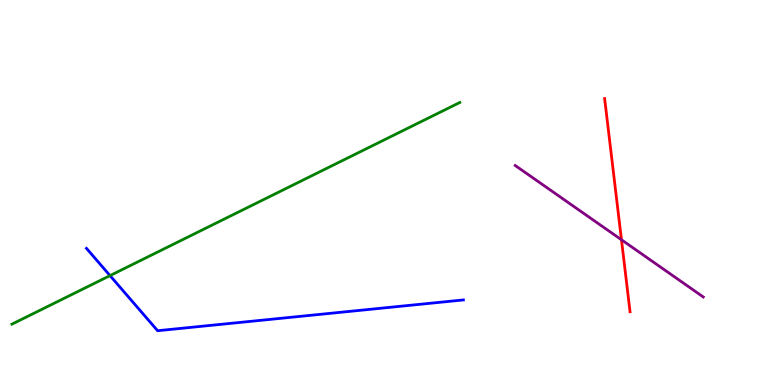[{'lines': ['blue', 'red'], 'intersections': []}, {'lines': ['green', 'red'], 'intersections': []}, {'lines': ['purple', 'red'], 'intersections': [{'x': 8.02, 'y': 3.77}]}, {'lines': ['blue', 'green'], 'intersections': [{'x': 1.42, 'y': 2.84}]}, {'lines': ['blue', 'purple'], 'intersections': []}, {'lines': ['green', 'purple'], 'intersections': []}]